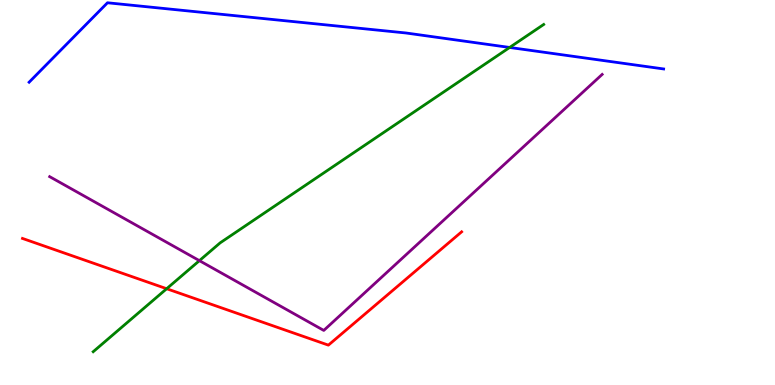[{'lines': ['blue', 'red'], 'intersections': []}, {'lines': ['green', 'red'], 'intersections': [{'x': 2.15, 'y': 2.5}]}, {'lines': ['purple', 'red'], 'intersections': []}, {'lines': ['blue', 'green'], 'intersections': [{'x': 6.58, 'y': 8.77}]}, {'lines': ['blue', 'purple'], 'intersections': []}, {'lines': ['green', 'purple'], 'intersections': [{'x': 2.57, 'y': 3.23}]}]